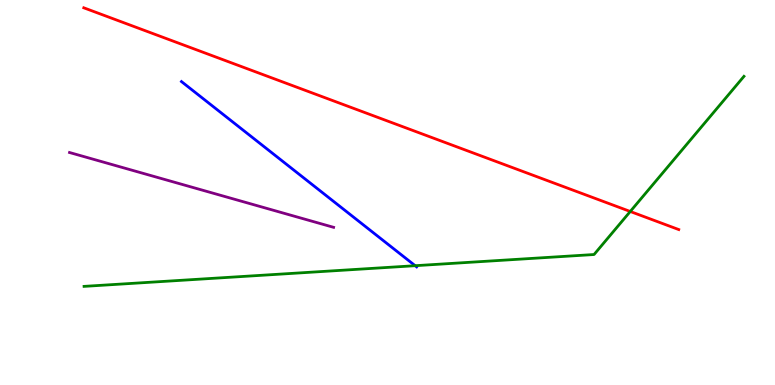[{'lines': ['blue', 'red'], 'intersections': []}, {'lines': ['green', 'red'], 'intersections': [{'x': 8.13, 'y': 4.51}]}, {'lines': ['purple', 'red'], 'intersections': []}, {'lines': ['blue', 'green'], 'intersections': [{'x': 5.36, 'y': 3.1}]}, {'lines': ['blue', 'purple'], 'intersections': []}, {'lines': ['green', 'purple'], 'intersections': []}]